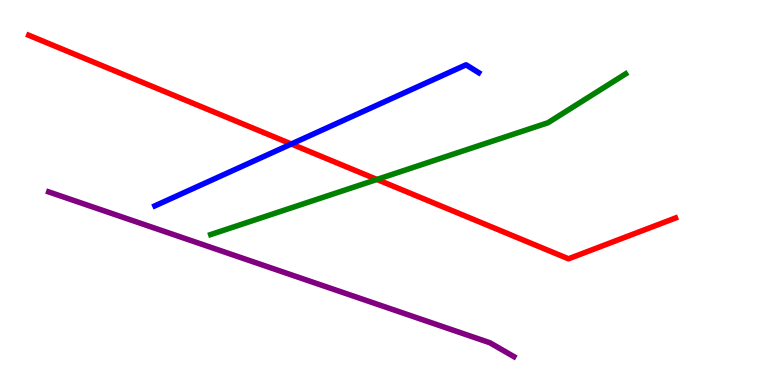[{'lines': ['blue', 'red'], 'intersections': [{'x': 3.76, 'y': 6.26}]}, {'lines': ['green', 'red'], 'intersections': [{'x': 4.86, 'y': 5.34}]}, {'lines': ['purple', 'red'], 'intersections': []}, {'lines': ['blue', 'green'], 'intersections': []}, {'lines': ['blue', 'purple'], 'intersections': []}, {'lines': ['green', 'purple'], 'intersections': []}]